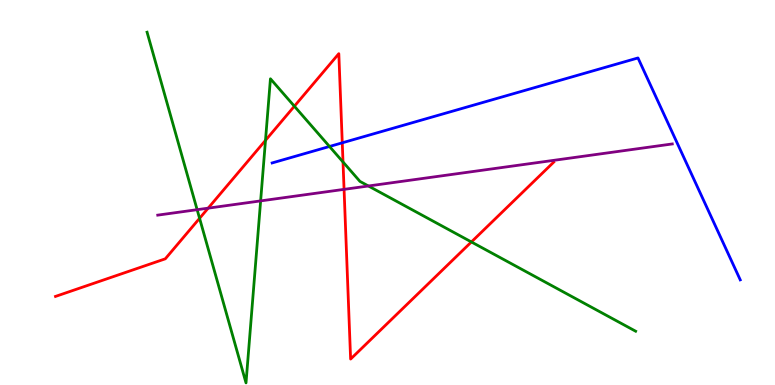[{'lines': ['blue', 'red'], 'intersections': [{'x': 4.42, 'y': 6.29}]}, {'lines': ['green', 'red'], 'intersections': [{'x': 2.58, 'y': 4.33}, {'x': 3.43, 'y': 6.35}, {'x': 3.8, 'y': 7.24}, {'x': 4.43, 'y': 5.79}, {'x': 6.08, 'y': 3.72}]}, {'lines': ['purple', 'red'], 'intersections': [{'x': 2.69, 'y': 4.59}, {'x': 4.44, 'y': 5.08}]}, {'lines': ['blue', 'green'], 'intersections': [{'x': 4.25, 'y': 6.2}]}, {'lines': ['blue', 'purple'], 'intersections': []}, {'lines': ['green', 'purple'], 'intersections': [{'x': 2.54, 'y': 4.55}, {'x': 3.36, 'y': 4.78}, {'x': 4.75, 'y': 5.17}]}]